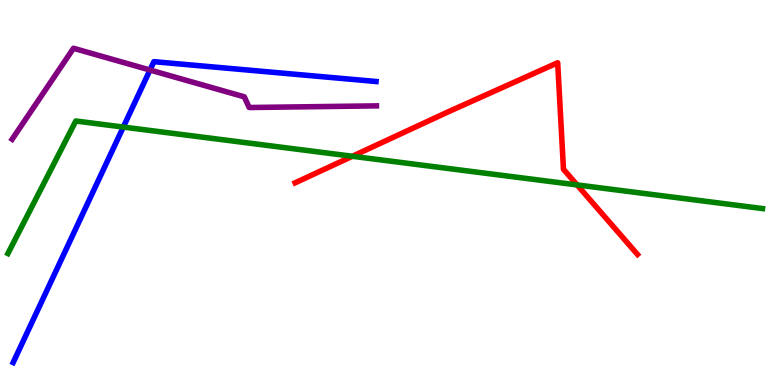[{'lines': ['blue', 'red'], 'intersections': []}, {'lines': ['green', 'red'], 'intersections': [{'x': 4.55, 'y': 5.94}, {'x': 7.45, 'y': 5.2}]}, {'lines': ['purple', 'red'], 'intersections': []}, {'lines': ['blue', 'green'], 'intersections': [{'x': 1.59, 'y': 6.7}]}, {'lines': ['blue', 'purple'], 'intersections': [{'x': 1.94, 'y': 8.18}]}, {'lines': ['green', 'purple'], 'intersections': []}]